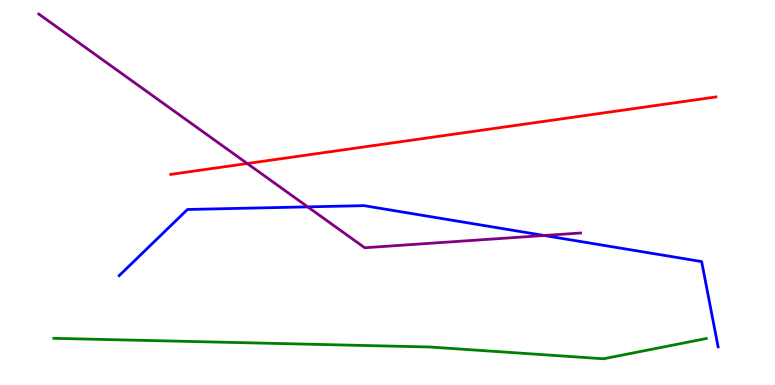[{'lines': ['blue', 'red'], 'intersections': []}, {'lines': ['green', 'red'], 'intersections': []}, {'lines': ['purple', 'red'], 'intersections': [{'x': 3.19, 'y': 5.75}]}, {'lines': ['blue', 'green'], 'intersections': []}, {'lines': ['blue', 'purple'], 'intersections': [{'x': 3.97, 'y': 4.63}, {'x': 7.02, 'y': 3.88}]}, {'lines': ['green', 'purple'], 'intersections': []}]